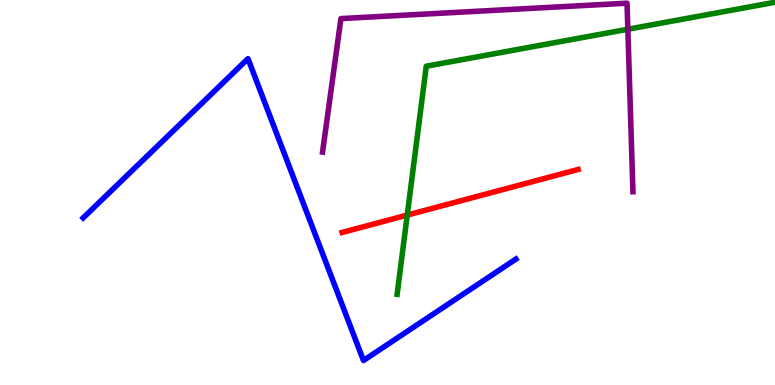[{'lines': ['blue', 'red'], 'intersections': []}, {'lines': ['green', 'red'], 'intersections': [{'x': 5.25, 'y': 4.41}]}, {'lines': ['purple', 'red'], 'intersections': []}, {'lines': ['blue', 'green'], 'intersections': []}, {'lines': ['blue', 'purple'], 'intersections': []}, {'lines': ['green', 'purple'], 'intersections': [{'x': 8.1, 'y': 9.24}]}]